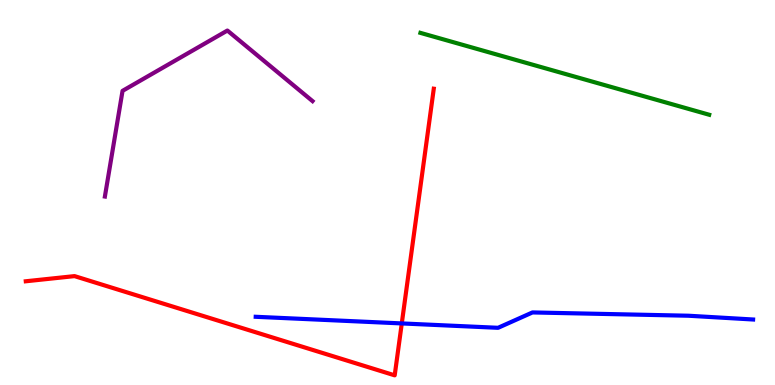[{'lines': ['blue', 'red'], 'intersections': [{'x': 5.18, 'y': 1.6}]}, {'lines': ['green', 'red'], 'intersections': []}, {'lines': ['purple', 'red'], 'intersections': []}, {'lines': ['blue', 'green'], 'intersections': []}, {'lines': ['blue', 'purple'], 'intersections': []}, {'lines': ['green', 'purple'], 'intersections': []}]